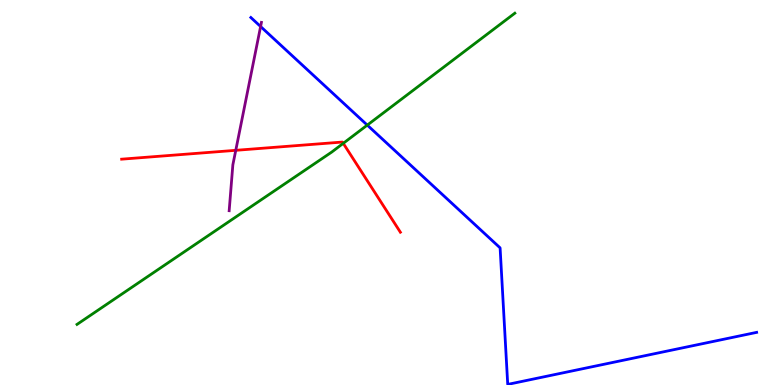[{'lines': ['blue', 'red'], 'intersections': []}, {'lines': ['green', 'red'], 'intersections': [{'x': 4.43, 'y': 6.28}]}, {'lines': ['purple', 'red'], 'intersections': [{'x': 3.04, 'y': 6.1}]}, {'lines': ['blue', 'green'], 'intersections': [{'x': 4.74, 'y': 6.75}]}, {'lines': ['blue', 'purple'], 'intersections': [{'x': 3.36, 'y': 9.31}]}, {'lines': ['green', 'purple'], 'intersections': []}]